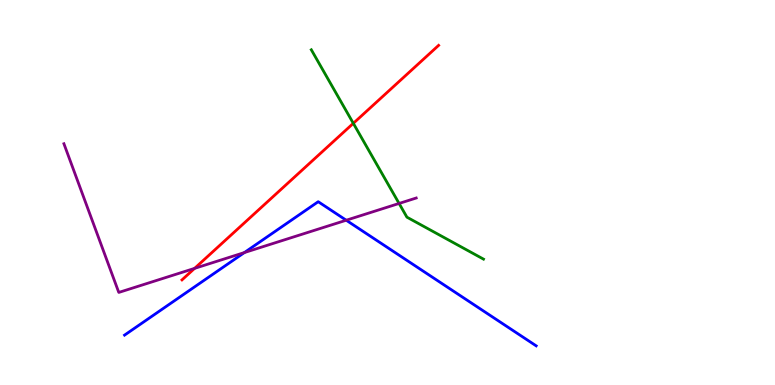[{'lines': ['blue', 'red'], 'intersections': []}, {'lines': ['green', 'red'], 'intersections': [{'x': 4.56, 'y': 6.8}]}, {'lines': ['purple', 'red'], 'intersections': [{'x': 2.51, 'y': 3.03}]}, {'lines': ['blue', 'green'], 'intersections': []}, {'lines': ['blue', 'purple'], 'intersections': [{'x': 3.15, 'y': 3.44}, {'x': 4.47, 'y': 4.28}]}, {'lines': ['green', 'purple'], 'intersections': [{'x': 5.15, 'y': 4.72}]}]